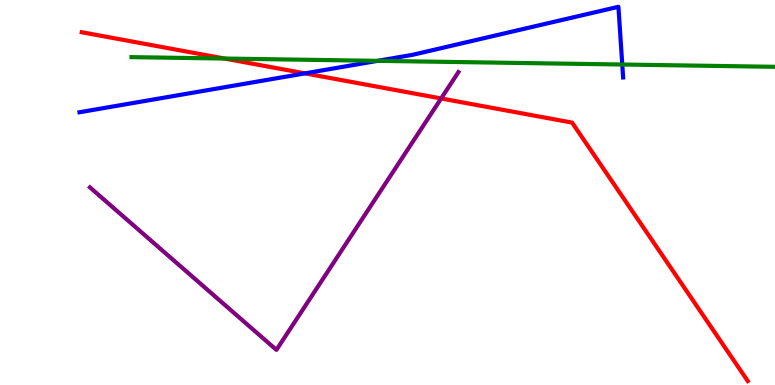[{'lines': ['blue', 'red'], 'intersections': [{'x': 3.93, 'y': 8.09}]}, {'lines': ['green', 'red'], 'intersections': [{'x': 2.9, 'y': 8.48}]}, {'lines': ['purple', 'red'], 'intersections': [{'x': 5.69, 'y': 7.44}]}, {'lines': ['blue', 'green'], 'intersections': [{'x': 4.87, 'y': 8.42}, {'x': 8.03, 'y': 8.32}]}, {'lines': ['blue', 'purple'], 'intersections': []}, {'lines': ['green', 'purple'], 'intersections': []}]